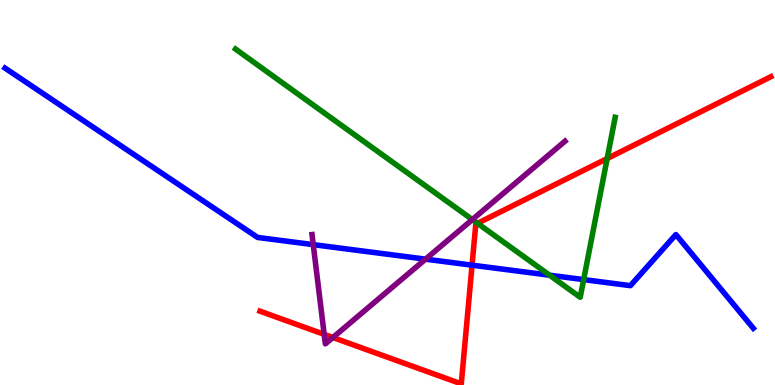[{'lines': ['blue', 'red'], 'intersections': [{'x': 6.09, 'y': 3.11}]}, {'lines': ['green', 'red'], 'intersections': [{'x': 6.16, 'y': 4.2}, {'x': 7.83, 'y': 5.88}]}, {'lines': ['purple', 'red'], 'intersections': [{'x': 4.18, 'y': 1.32}, {'x': 4.3, 'y': 1.23}]}, {'lines': ['blue', 'green'], 'intersections': [{'x': 7.09, 'y': 2.85}, {'x': 7.53, 'y': 2.74}]}, {'lines': ['blue', 'purple'], 'intersections': [{'x': 4.04, 'y': 3.65}, {'x': 5.49, 'y': 3.27}]}, {'lines': ['green', 'purple'], 'intersections': [{'x': 6.09, 'y': 4.3}]}]